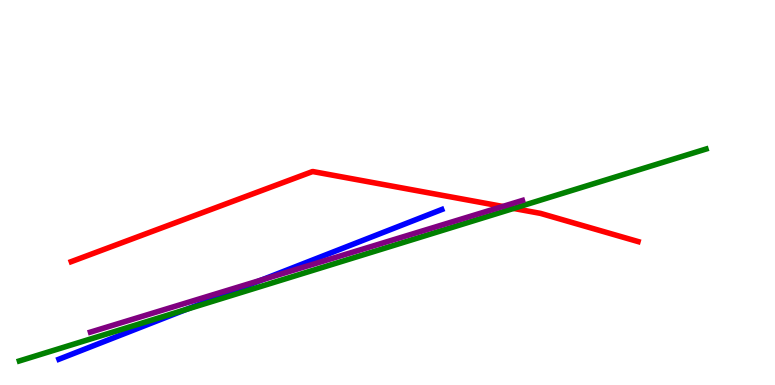[{'lines': ['blue', 'red'], 'intersections': []}, {'lines': ['green', 'red'], 'intersections': [{'x': 6.63, 'y': 4.59}]}, {'lines': ['purple', 'red'], 'intersections': [{'x': 6.49, 'y': 4.64}]}, {'lines': ['blue', 'green'], 'intersections': [{'x': 2.4, 'y': 1.96}]}, {'lines': ['blue', 'purple'], 'intersections': [{'x': 3.38, 'y': 2.73}]}, {'lines': ['green', 'purple'], 'intersections': []}]